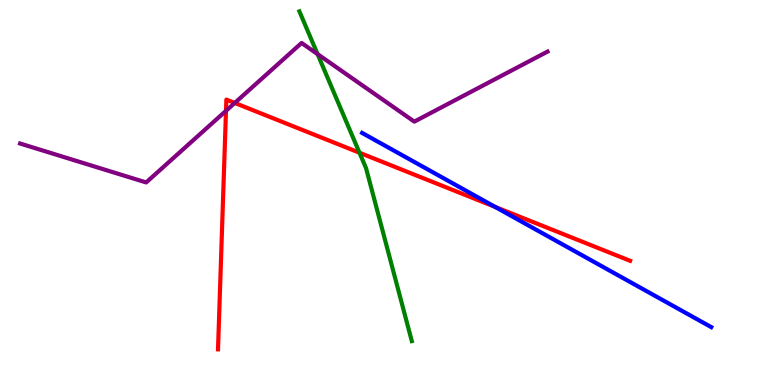[{'lines': ['blue', 'red'], 'intersections': [{'x': 6.39, 'y': 4.63}]}, {'lines': ['green', 'red'], 'intersections': [{'x': 4.64, 'y': 6.03}]}, {'lines': ['purple', 'red'], 'intersections': [{'x': 2.92, 'y': 7.12}, {'x': 3.03, 'y': 7.33}]}, {'lines': ['blue', 'green'], 'intersections': []}, {'lines': ['blue', 'purple'], 'intersections': []}, {'lines': ['green', 'purple'], 'intersections': [{'x': 4.1, 'y': 8.59}]}]